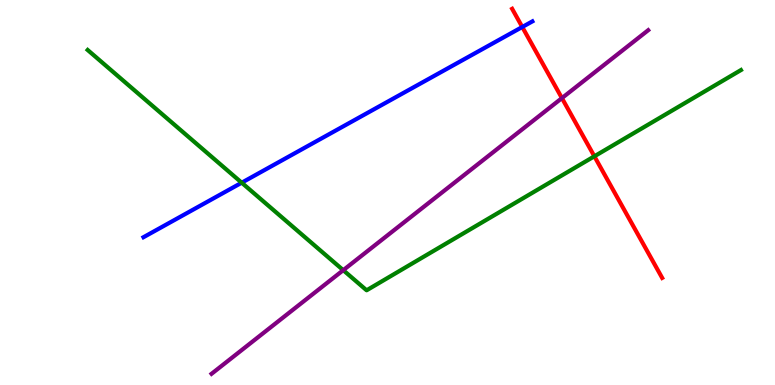[{'lines': ['blue', 'red'], 'intersections': [{'x': 6.74, 'y': 9.3}]}, {'lines': ['green', 'red'], 'intersections': [{'x': 7.67, 'y': 5.94}]}, {'lines': ['purple', 'red'], 'intersections': [{'x': 7.25, 'y': 7.45}]}, {'lines': ['blue', 'green'], 'intersections': [{'x': 3.12, 'y': 5.25}]}, {'lines': ['blue', 'purple'], 'intersections': []}, {'lines': ['green', 'purple'], 'intersections': [{'x': 4.43, 'y': 2.98}]}]